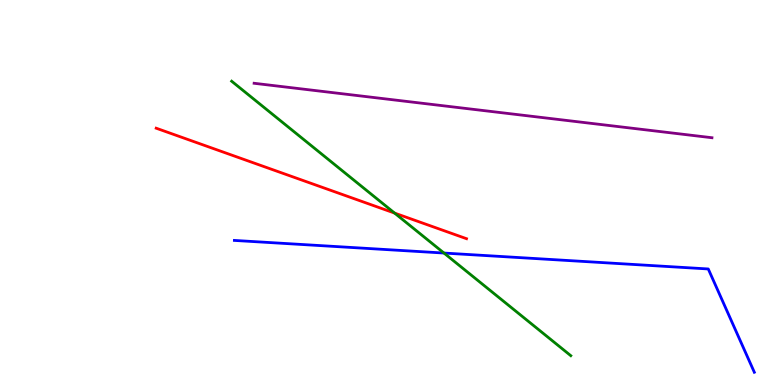[{'lines': ['blue', 'red'], 'intersections': []}, {'lines': ['green', 'red'], 'intersections': [{'x': 5.09, 'y': 4.47}]}, {'lines': ['purple', 'red'], 'intersections': []}, {'lines': ['blue', 'green'], 'intersections': [{'x': 5.73, 'y': 3.43}]}, {'lines': ['blue', 'purple'], 'intersections': []}, {'lines': ['green', 'purple'], 'intersections': []}]